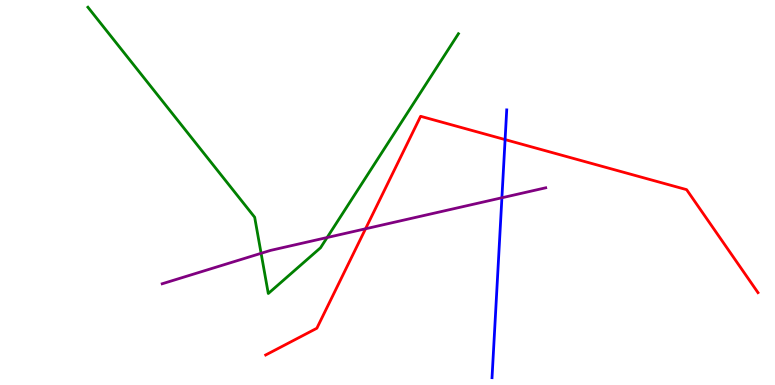[{'lines': ['blue', 'red'], 'intersections': [{'x': 6.52, 'y': 6.37}]}, {'lines': ['green', 'red'], 'intersections': []}, {'lines': ['purple', 'red'], 'intersections': [{'x': 4.72, 'y': 4.06}]}, {'lines': ['blue', 'green'], 'intersections': []}, {'lines': ['blue', 'purple'], 'intersections': [{'x': 6.48, 'y': 4.86}]}, {'lines': ['green', 'purple'], 'intersections': [{'x': 3.37, 'y': 3.42}, {'x': 4.22, 'y': 3.83}]}]